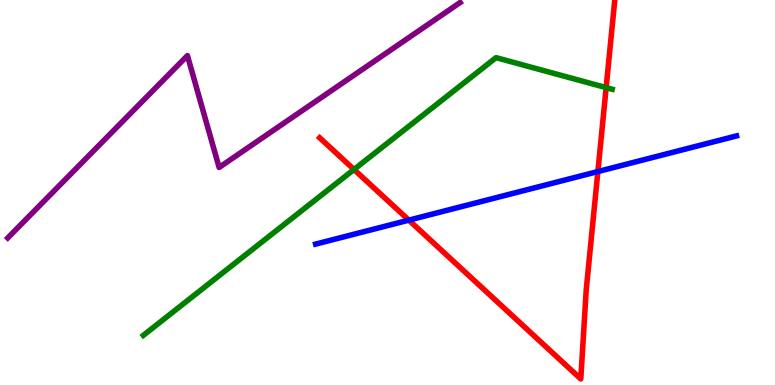[{'lines': ['blue', 'red'], 'intersections': [{'x': 5.28, 'y': 4.28}, {'x': 7.71, 'y': 5.54}]}, {'lines': ['green', 'red'], 'intersections': [{'x': 4.57, 'y': 5.6}, {'x': 7.82, 'y': 7.72}]}, {'lines': ['purple', 'red'], 'intersections': []}, {'lines': ['blue', 'green'], 'intersections': []}, {'lines': ['blue', 'purple'], 'intersections': []}, {'lines': ['green', 'purple'], 'intersections': []}]